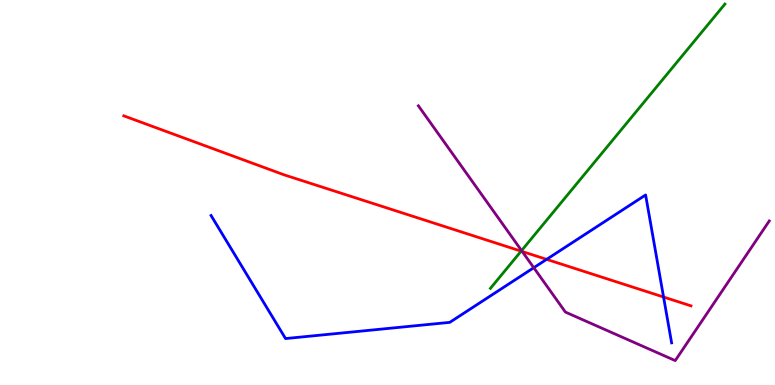[{'lines': ['blue', 'red'], 'intersections': [{'x': 7.05, 'y': 3.26}, {'x': 8.56, 'y': 2.29}]}, {'lines': ['green', 'red'], 'intersections': [{'x': 6.72, 'y': 3.48}]}, {'lines': ['purple', 'red'], 'intersections': [{'x': 6.74, 'y': 3.47}]}, {'lines': ['blue', 'green'], 'intersections': []}, {'lines': ['blue', 'purple'], 'intersections': [{'x': 6.89, 'y': 3.05}]}, {'lines': ['green', 'purple'], 'intersections': [{'x': 6.73, 'y': 3.49}]}]